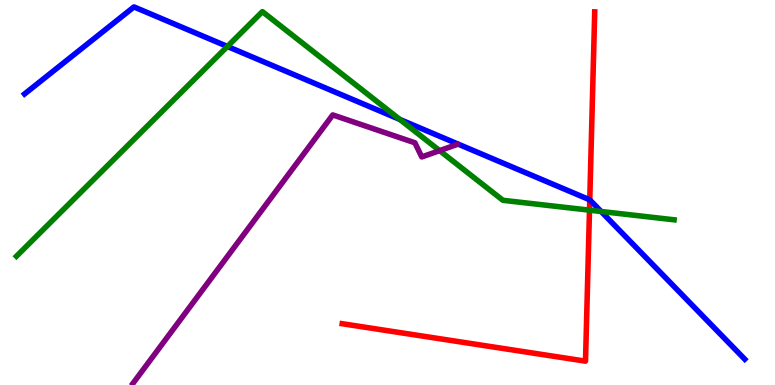[{'lines': ['blue', 'red'], 'intersections': [{'x': 7.61, 'y': 4.81}]}, {'lines': ['green', 'red'], 'intersections': [{'x': 7.61, 'y': 4.54}]}, {'lines': ['purple', 'red'], 'intersections': []}, {'lines': ['blue', 'green'], 'intersections': [{'x': 2.93, 'y': 8.79}, {'x': 5.16, 'y': 6.9}, {'x': 7.76, 'y': 4.51}]}, {'lines': ['blue', 'purple'], 'intersections': []}, {'lines': ['green', 'purple'], 'intersections': [{'x': 5.67, 'y': 6.09}]}]